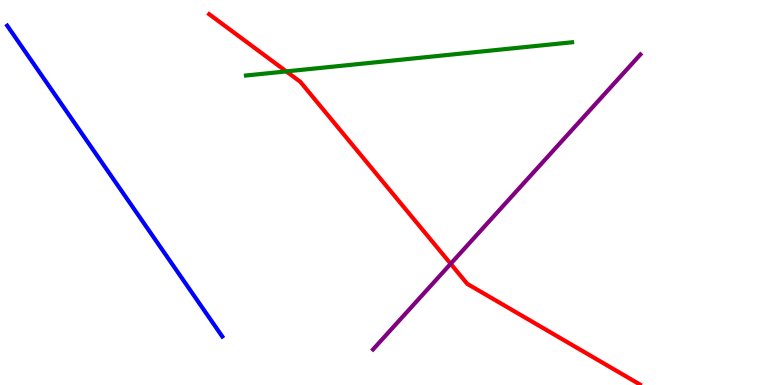[{'lines': ['blue', 'red'], 'intersections': []}, {'lines': ['green', 'red'], 'intersections': [{'x': 3.69, 'y': 8.15}]}, {'lines': ['purple', 'red'], 'intersections': [{'x': 5.82, 'y': 3.15}]}, {'lines': ['blue', 'green'], 'intersections': []}, {'lines': ['blue', 'purple'], 'intersections': []}, {'lines': ['green', 'purple'], 'intersections': []}]